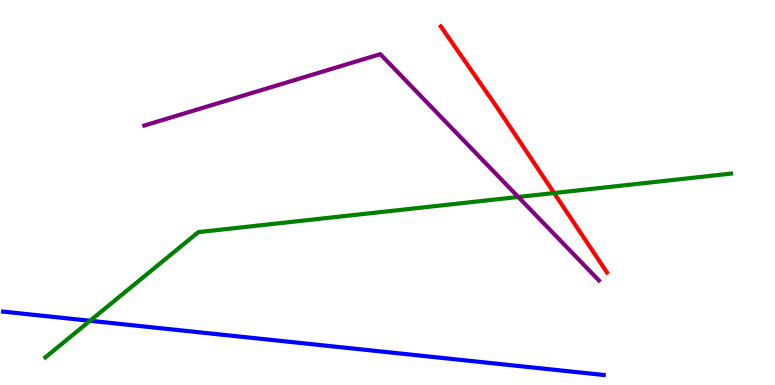[{'lines': ['blue', 'red'], 'intersections': []}, {'lines': ['green', 'red'], 'intersections': [{'x': 7.15, 'y': 4.99}]}, {'lines': ['purple', 'red'], 'intersections': []}, {'lines': ['blue', 'green'], 'intersections': [{'x': 1.16, 'y': 1.67}]}, {'lines': ['blue', 'purple'], 'intersections': []}, {'lines': ['green', 'purple'], 'intersections': [{'x': 6.69, 'y': 4.88}]}]